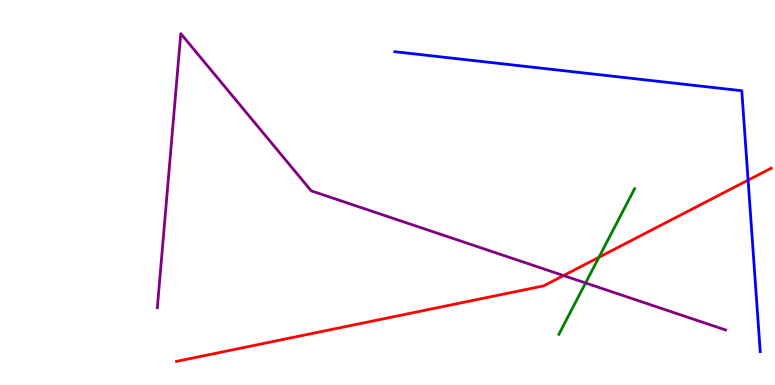[{'lines': ['blue', 'red'], 'intersections': [{'x': 9.65, 'y': 5.32}]}, {'lines': ['green', 'red'], 'intersections': [{'x': 7.73, 'y': 3.32}]}, {'lines': ['purple', 'red'], 'intersections': [{'x': 7.27, 'y': 2.84}]}, {'lines': ['blue', 'green'], 'intersections': []}, {'lines': ['blue', 'purple'], 'intersections': []}, {'lines': ['green', 'purple'], 'intersections': [{'x': 7.56, 'y': 2.65}]}]